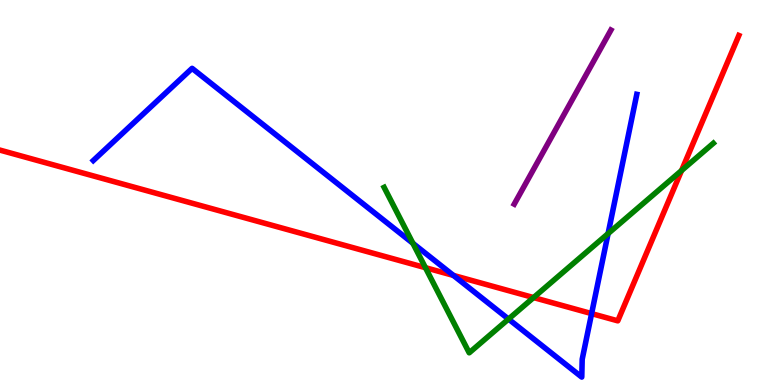[{'lines': ['blue', 'red'], 'intersections': [{'x': 5.85, 'y': 2.85}, {'x': 7.63, 'y': 1.85}]}, {'lines': ['green', 'red'], 'intersections': [{'x': 5.49, 'y': 3.05}, {'x': 6.88, 'y': 2.27}, {'x': 8.79, 'y': 5.57}]}, {'lines': ['purple', 'red'], 'intersections': []}, {'lines': ['blue', 'green'], 'intersections': [{'x': 5.33, 'y': 3.68}, {'x': 6.56, 'y': 1.71}, {'x': 7.85, 'y': 3.93}]}, {'lines': ['blue', 'purple'], 'intersections': []}, {'lines': ['green', 'purple'], 'intersections': []}]